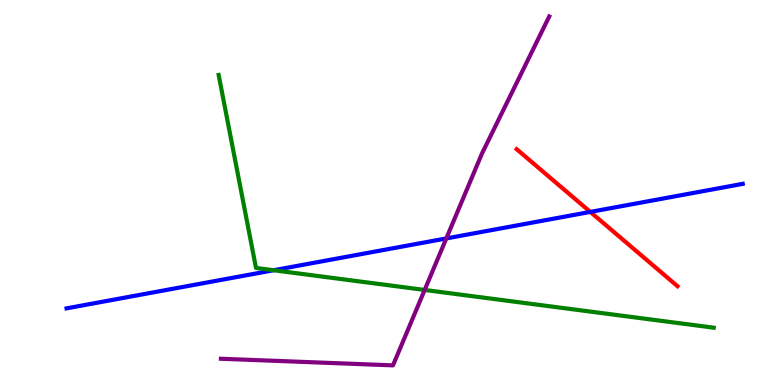[{'lines': ['blue', 'red'], 'intersections': [{'x': 7.62, 'y': 4.5}]}, {'lines': ['green', 'red'], 'intersections': []}, {'lines': ['purple', 'red'], 'intersections': []}, {'lines': ['blue', 'green'], 'intersections': [{'x': 3.53, 'y': 2.98}]}, {'lines': ['blue', 'purple'], 'intersections': [{'x': 5.76, 'y': 3.81}]}, {'lines': ['green', 'purple'], 'intersections': [{'x': 5.48, 'y': 2.47}]}]